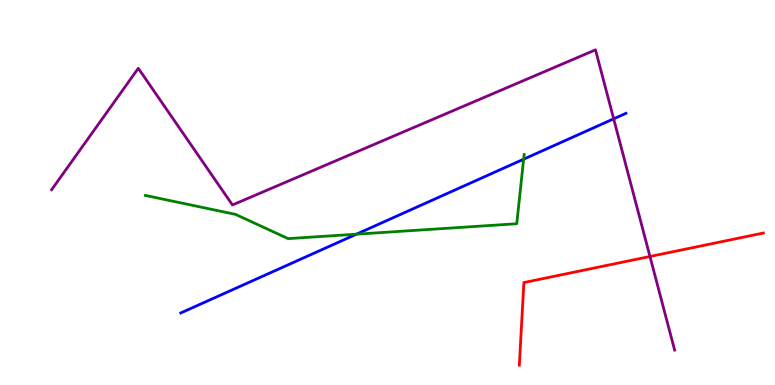[{'lines': ['blue', 'red'], 'intersections': []}, {'lines': ['green', 'red'], 'intersections': []}, {'lines': ['purple', 'red'], 'intersections': [{'x': 8.39, 'y': 3.34}]}, {'lines': ['blue', 'green'], 'intersections': [{'x': 4.6, 'y': 3.92}, {'x': 6.76, 'y': 5.86}]}, {'lines': ['blue', 'purple'], 'intersections': [{'x': 7.92, 'y': 6.91}]}, {'lines': ['green', 'purple'], 'intersections': []}]